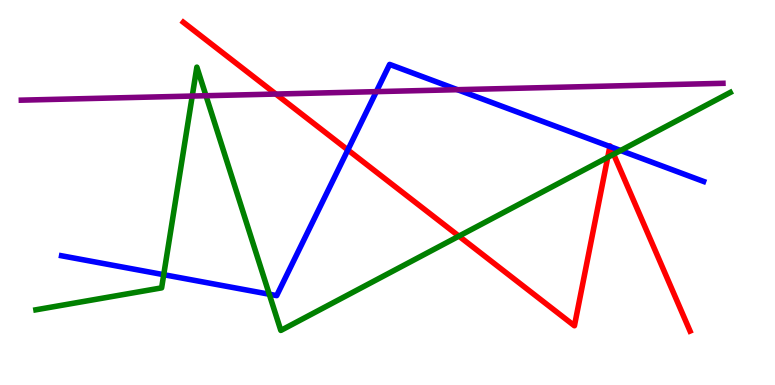[{'lines': ['blue', 'red'], 'intersections': [{'x': 4.49, 'y': 6.11}, {'x': 7.87, 'y': 6.19}, {'x': 7.88, 'y': 6.19}]}, {'lines': ['green', 'red'], 'intersections': [{'x': 5.92, 'y': 3.87}, {'x': 7.84, 'y': 5.91}, {'x': 7.92, 'y': 5.99}]}, {'lines': ['purple', 'red'], 'intersections': [{'x': 3.56, 'y': 7.56}]}, {'lines': ['blue', 'green'], 'intersections': [{'x': 2.11, 'y': 2.87}, {'x': 3.47, 'y': 2.36}, {'x': 8.01, 'y': 6.09}]}, {'lines': ['blue', 'purple'], 'intersections': [{'x': 4.86, 'y': 7.62}, {'x': 5.9, 'y': 7.67}]}, {'lines': ['green', 'purple'], 'intersections': [{'x': 2.48, 'y': 7.5}, {'x': 2.66, 'y': 7.51}]}]